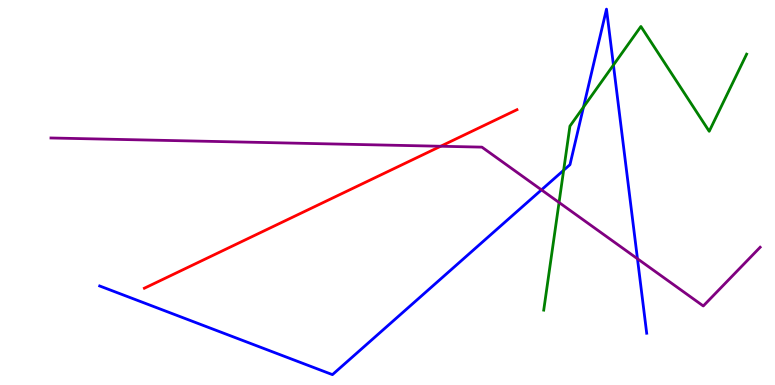[{'lines': ['blue', 'red'], 'intersections': []}, {'lines': ['green', 'red'], 'intersections': []}, {'lines': ['purple', 'red'], 'intersections': [{'x': 5.69, 'y': 6.2}]}, {'lines': ['blue', 'green'], 'intersections': [{'x': 7.27, 'y': 5.58}, {'x': 7.53, 'y': 7.22}, {'x': 7.92, 'y': 8.31}]}, {'lines': ['blue', 'purple'], 'intersections': [{'x': 6.99, 'y': 5.07}, {'x': 8.23, 'y': 3.28}]}, {'lines': ['green', 'purple'], 'intersections': [{'x': 7.21, 'y': 4.74}]}]